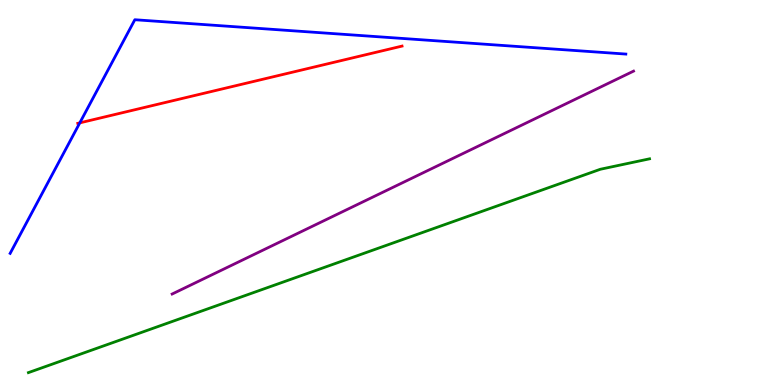[{'lines': ['blue', 'red'], 'intersections': [{'x': 1.03, 'y': 6.81}]}, {'lines': ['green', 'red'], 'intersections': []}, {'lines': ['purple', 'red'], 'intersections': []}, {'lines': ['blue', 'green'], 'intersections': []}, {'lines': ['blue', 'purple'], 'intersections': []}, {'lines': ['green', 'purple'], 'intersections': []}]